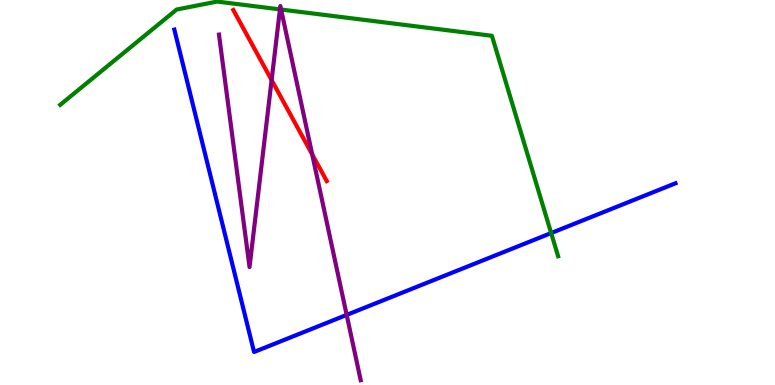[{'lines': ['blue', 'red'], 'intersections': []}, {'lines': ['green', 'red'], 'intersections': []}, {'lines': ['purple', 'red'], 'intersections': [{'x': 3.5, 'y': 7.92}, {'x': 4.03, 'y': 5.99}]}, {'lines': ['blue', 'green'], 'intersections': [{'x': 7.11, 'y': 3.95}]}, {'lines': ['blue', 'purple'], 'intersections': [{'x': 4.47, 'y': 1.82}]}, {'lines': ['green', 'purple'], 'intersections': [{'x': 3.61, 'y': 9.76}, {'x': 3.63, 'y': 9.75}]}]